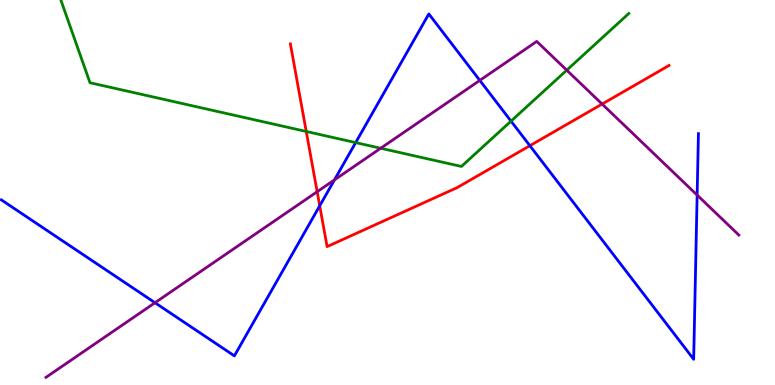[{'lines': ['blue', 'red'], 'intersections': [{'x': 4.13, 'y': 4.65}, {'x': 6.84, 'y': 6.22}]}, {'lines': ['green', 'red'], 'intersections': [{'x': 3.95, 'y': 6.59}]}, {'lines': ['purple', 'red'], 'intersections': [{'x': 4.09, 'y': 5.02}, {'x': 7.77, 'y': 7.3}]}, {'lines': ['blue', 'green'], 'intersections': [{'x': 4.59, 'y': 6.3}, {'x': 6.59, 'y': 6.85}]}, {'lines': ['blue', 'purple'], 'intersections': [{'x': 2.0, 'y': 2.14}, {'x': 4.32, 'y': 5.33}, {'x': 6.19, 'y': 7.91}, {'x': 9.0, 'y': 4.93}]}, {'lines': ['green', 'purple'], 'intersections': [{'x': 4.91, 'y': 6.15}, {'x': 7.31, 'y': 8.18}]}]